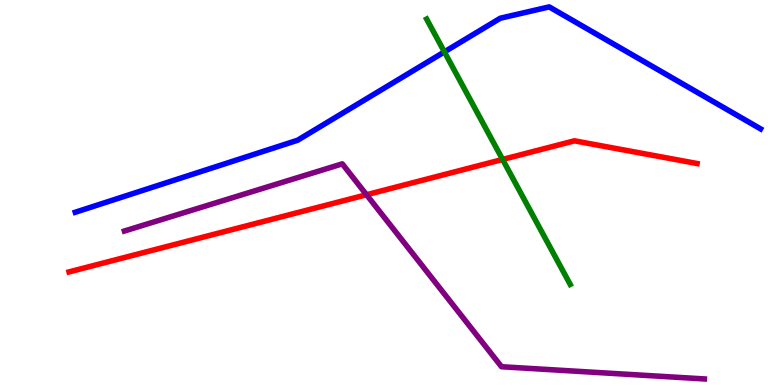[{'lines': ['blue', 'red'], 'intersections': []}, {'lines': ['green', 'red'], 'intersections': [{'x': 6.49, 'y': 5.86}]}, {'lines': ['purple', 'red'], 'intersections': [{'x': 4.73, 'y': 4.94}]}, {'lines': ['blue', 'green'], 'intersections': [{'x': 5.73, 'y': 8.65}]}, {'lines': ['blue', 'purple'], 'intersections': []}, {'lines': ['green', 'purple'], 'intersections': []}]